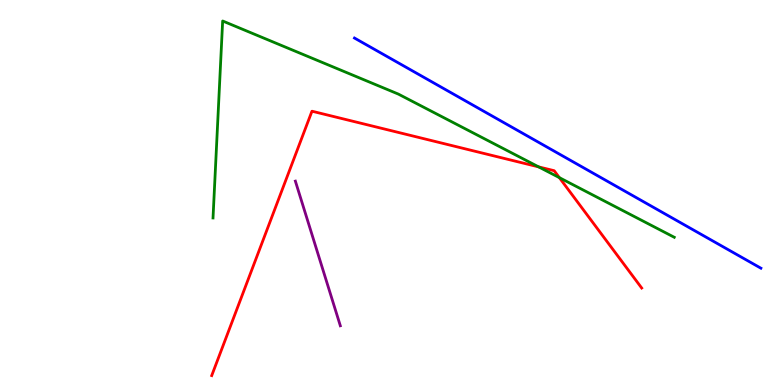[{'lines': ['blue', 'red'], 'intersections': []}, {'lines': ['green', 'red'], 'intersections': [{'x': 6.95, 'y': 5.67}, {'x': 7.22, 'y': 5.39}]}, {'lines': ['purple', 'red'], 'intersections': []}, {'lines': ['blue', 'green'], 'intersections': []}, {'lines': ['blue', 'purple'], 'intersections': []}, {'lines': ['green', 'purple'], 'intersections': []}]